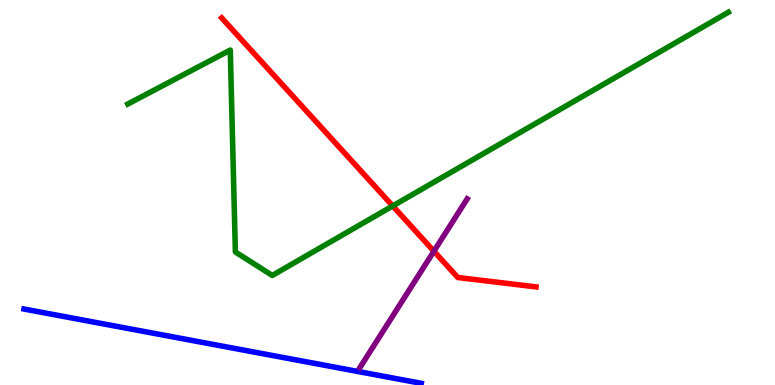[{'lines': ['blue', 'red'], 'intersections': []}, {'lines': ['green', 'red'], 'intersections': [{'x': 5.07, 'y': 4.65}]}, {'lines': ['purple', 'red'], 'intersections': [{'x': 5.6, 'y': 3.48}]}, {'lines': ['blue', 'green'], 'intersections': []}, {'lines': ['blue', 'purple'], 'intersections': []}, {'lines': ['green', 'purple'], 'intersections': []}]